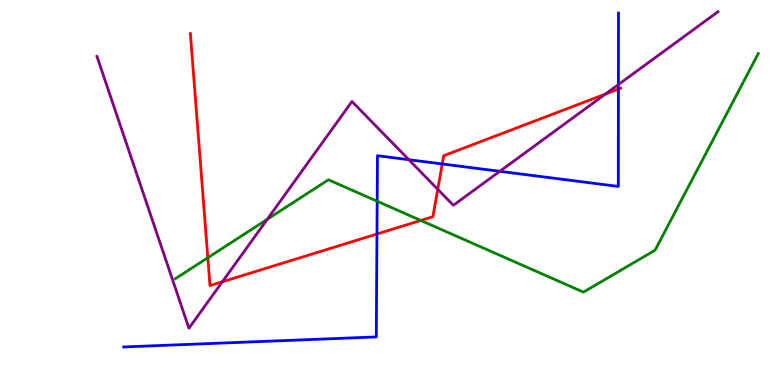[{'lines': ['blue', 'red'], 'intersections': [{'x': 4.86, 'y': 3.92}, {'x': 5.71, 'y': 5.74}, {'x': 7.98, 'y': 7.69}]}, {'lines': ['green', 'red'], 'intersections': [{'x': 2.68, 'y': 3.31}, {'x': 5.43, 'y': 4.27}]}, {'lines': ['purple', 'red'], 'intersections': [{'x': 2.87, 'y': 2.68}, {'x': 5.65, 'y': 5.08}, {'x': 7.81, 'y': 7.56}]}, {'lines': ['blue', 'green'], 'intersections': [{'x': 4.87, 'y': 4.77}]}, {'lines': ['blue', 'purple'], 'intersections': [{'x': 5.28, 'y': 5.85}, {'x': 6.45, 'y': 5.55}, {'x': 7.98, 'y': 7.8}]}, {'lines': ['green', 'purple'], 'intersections': [{'x': 3.45, 'y': 4.3}]}]